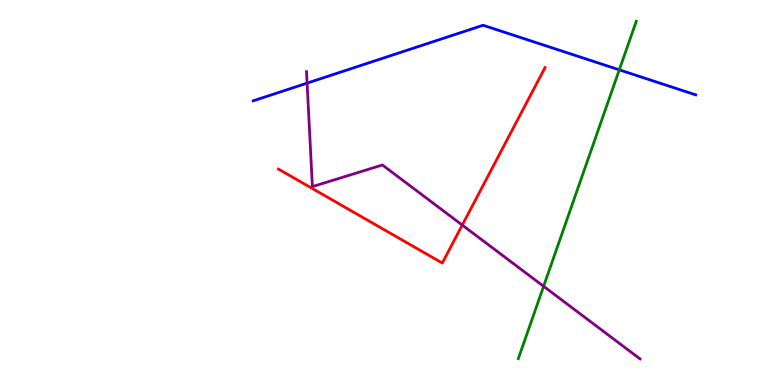[{'lines': ['blue', 'red'], 'intersections': []}, {'lines': ['green', 'red'], 'intersections': []}, {'lines': ['purple', 'red'], 'intersections': [{'x': 5.96, 'y': 4.15}]}, {'lines': ['blue', 'green'], 'intersections': [{'x': 7.99, 'y': 8.19}]}, {'lines': ['blue', 'purple'], 'intersections': [{'x': 3.96, 'y': 7.84}]}, {'lines': ['green', 'purple'], 'intersections': [{'x': 7.01, 'y': 2.56}]}]